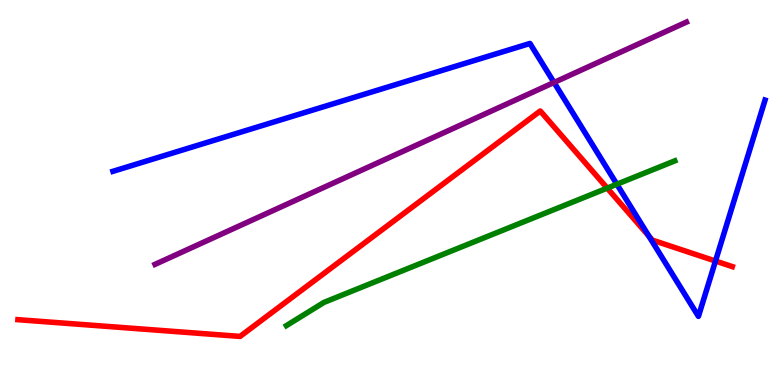[{'lines': ['blue', 'red'], 'intersections': [{'x': 8.37, 'y': 3.87}, {'x': 9.23, 'y': 3.22}]}, {'lines': ['green', 'red'], 'intersections': [{'x': 7.84, 'y': 5.11}]}, {'lines': ['purple', 'red'], 'intersections': []}, {'lines': ['blue', 'green'], 'intersections': [{'x': 7.96, 'y': 5.21}]}, {'lines': ['blue', 'purple'], 'intersections': [{'x': 7.15, 'y': 7.86}]}, {'lines': ['green', 'purple'], 'intersections': []}]